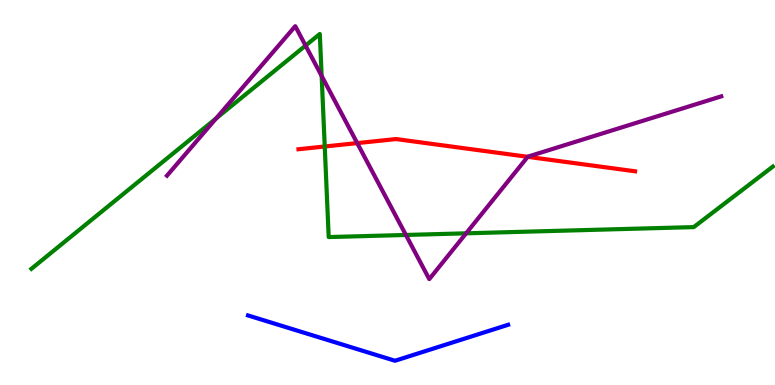[{'lines': ['blue', 'red'], 'intersections': []}, {'lines': ['green', 'red'], 'intersections': [{'x': 4.19, 'y': 6.19}]}, {'lines': ['purple', 'red'], 'intersections': [{'x': 4.61, 'y': 6.28}, {'x': 6.81, 'y': 5.93}]}, {'lines': ['blue', 'green'], 'intersections': []}, {'lines': ['blue', 'purple'], 'intersections': []}, {'lines': ['green', 'purple'], 'intersections': [{'x': 2.79, 'y': 6.92}, {'x': 3.94, 'y': 8.82}, {'x': 4.15, 'y': 8.03}, {'x': 5.24, 'y': 3.9}, {'x': 6.01, 'y': 3.94}]}]